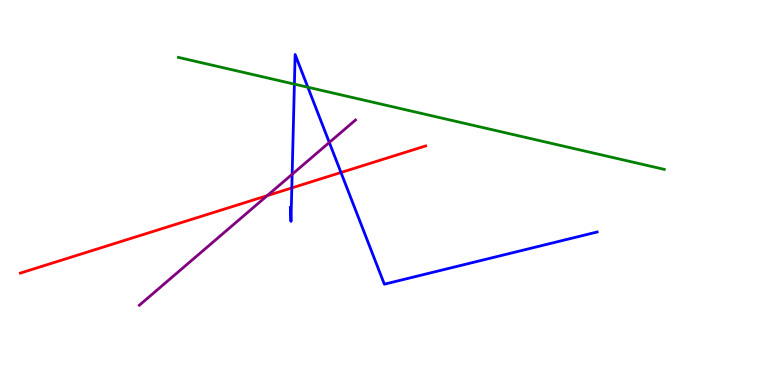[{'lines': ['blue', 'red'], 'intersections': [{'x': 3.77, 'y': 5.12}, {'x': 4.4, 'y': 5.52}]}, {'lines': ['green', 'red'], 'intersections': []}, {'lines': ['purple', 'red'], 'intersections': [{'x': 3.45, 'y': 4.92}]}, {'lines': ['blue', 'green'], 'intersections': [{'x': 3.8, 'y': 7.81}, {'x': 3.97, 'y': 7.73}]}, {'lines': ['blue', 'purple'], 'intersections': [{'x': 3.77, 'y': 5.47}, {'x': 4.25, 'y': 6.3}]}, {'lines': ['green', 'purple'], 'intersections': []}]